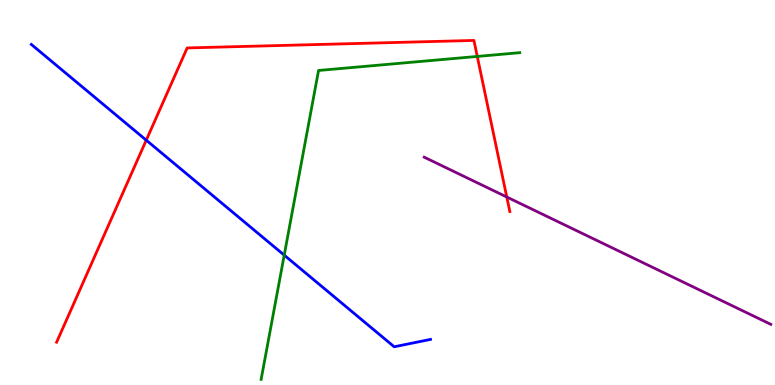[{'lines': ['blue', 'red'], 'intersections': [{'x': 1.89, 'y': 6.36}]}, {'lines': ['green', 'red'], 'intersections': [{'x': 6.16, 'y': 8.53}]}, {'lines': ['purple', 'red'], 'intersections': [{'x': 6.54, 'y': 4.88}]}, {'lines': ['blue', 'green'], 'intersections': [{'x': 3.67, 'y': 3.37}]}, {'lines': ['blue', 'purple'], 'intersections': []}, {'lines': ['green', 'purple'], 'intersections': []}]